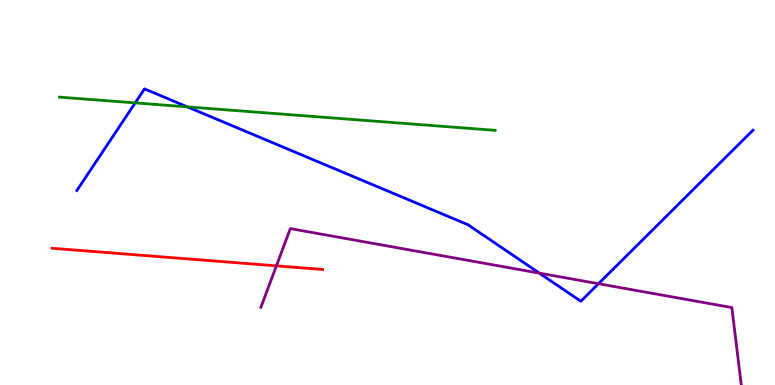[{'lines': ['blue', 'red'], 'intersections': []}, {'lines': ['green', 'red'], 'intersections': []}, {'lines': ['purple', 'red'], 'intersections': [{'x': 3.57, 'y': 3.09}]}, {'lines': ['blue', 'green'], 'intersections': [{'x': 1.74, 'y': 7.33}, {'x': 2.42, 'y': 7.22}]}, {'lines': ['blue', 'purple'], 'intersections': [{'x': 6.96, 'y': 2.91}, {'x': 7.72, 'y': 2.63}]}, {'lines': ['green', 'purple'], 'intersections': []}]